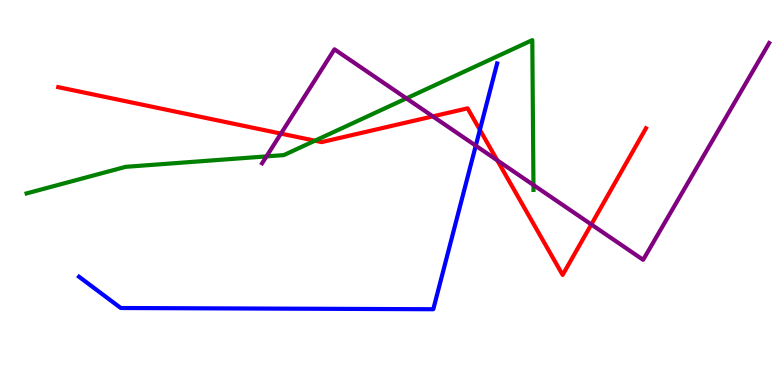[{'lines': ['blue', 'red'], 'intersections': [{'x': 6.19, 'y': 6.63}]}, {'lines': ['green', 'red'], 'intersections': [{'x': 4.06, 'y': 6.35}]}, {'lines': ['purple', 'red'], 'intersections': [{'x': 3.63, 'y': 6.53}, {'x': 5.58, 'y': 6.98}, {'x': 6.42, 'y': 5.84}, {'x': 7.63, 'y': 4.17}]}, {'lines': ['blue', 'green'], 'intersections': []}, {'lines': ['blue', 'purple'], 'intersections': [{'x': 6.14, 'y': 6.22}]}, {'lines': ['green', 'purple'], 'intersections': [{'x': 3.44, 'y': 5.94}, {'x': 5.24, 'y': 7.44}, {'x': 6.88, 'y': 5.19}]}]